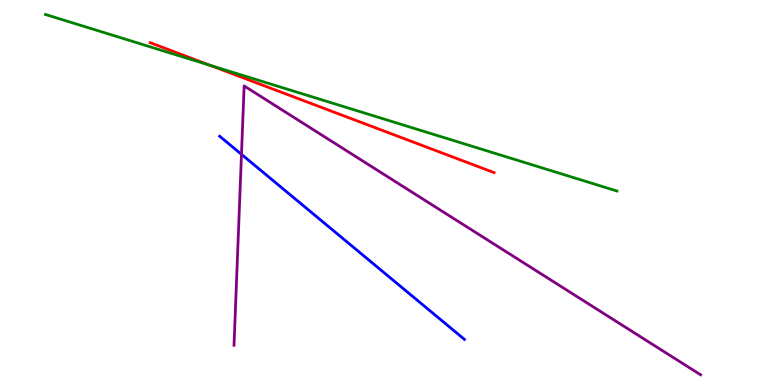[{'lines': ['blue', 'red'], 'intersections': []}, {'lines': ['green', 'red'], 'intersections': [{'x': 2.71, 'y': 8.3}]}, {'lines': ['purple', 'red'], 'intersections': []}, {'lines': ['blue', 'green'], 'intersections': []}, {'lines': ['blue', 'purple'], 'intersections': [{'x': 3.12, 'y': 5.99}]}, {'lines': ['green', 'purple'], 'intersections': []}]